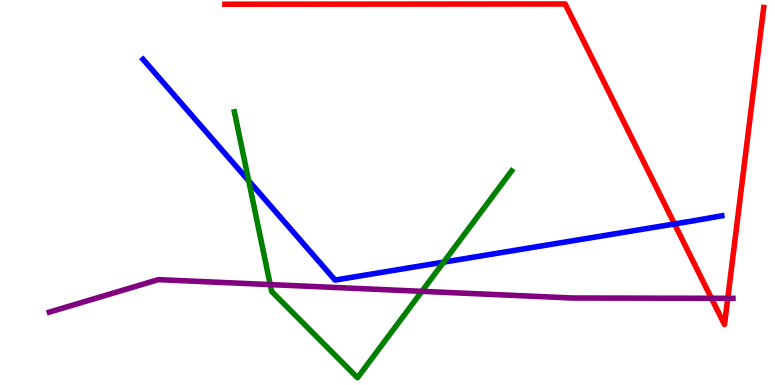[{'lines': ['blue', 'red'], 'intersections': [{'x': 8.7, 'y': 4.18}]}, {'lines': ['green', 'red'], 'intersections': []}, {'lines': ['purple', 'red'], 'intersections': [{'x': 9.18, 'y': 2.25}, {'x': 9.39, 'y': 2.25}]}, {'lines': ['blue', 'green'], 'intersections': [{'x': 3.21, 'y': 5.3}, {'x': 5.72, 'y': 3.19}]}, {'lines': ['blue', 'purple'], 'intersections': []}, {'lines': ['green', 'purple'], 'intersections': [{'x': 3.49, 'y': 2.61}, {'x': 5.44, 'y': 2.43}]}]